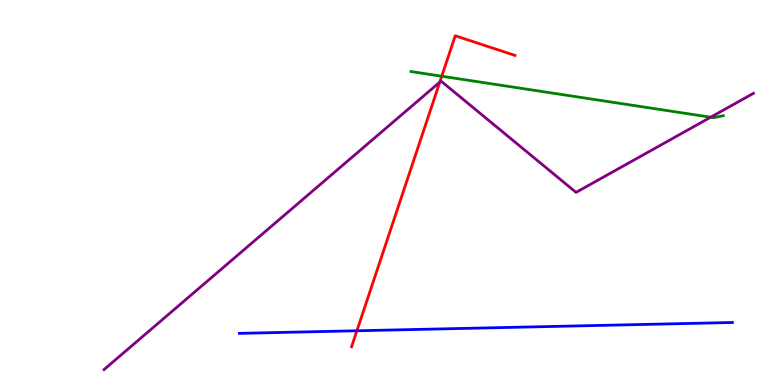[{'lines': ['blue', 'red'], 'intersections': [{'x': 4.61, 'y': 1.41}]}, {'lines': ['green', 'red'], 'intersections': [{'x': 5.7, 'y': 8.02}]}, {'lines': ['purple', 'red'], 'intersections': [{'x': 5.67, 'y': 7.87}]}, {'lines': ['blue', 'green'], 'intersections': []}, {'lines': ['blue', 'purple'], 'intersections': []}, {'lines': ['green', 'purple'], 'intersections': [{'x': 9.17, 'y': 6.96}]}]